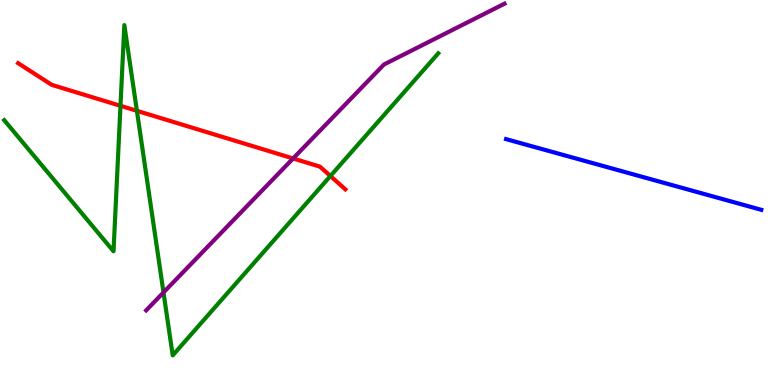[{'lines': ['blue', 'red'], 'intersections': []}, {'lines': ['green', 'red'], 'intersections': [{'x': 1.55, 'y': 7.25}, {'x': 1.77, 'y': 7.12}, {'x': 4.26, 'y': 5.43}]}, {'lines': ['purple', 'red'], 'intersections': [{'x': 3.78, 'y': 5.88}]}, {'lines': ['blue', 'green'], 'intersections': []}, {'lines': ['blue', 'purple'], 'intersections': []}, {'lines': ['green', 'purple'], 'intersections': [{'x': 2.11, 'y': 2.4}]}]